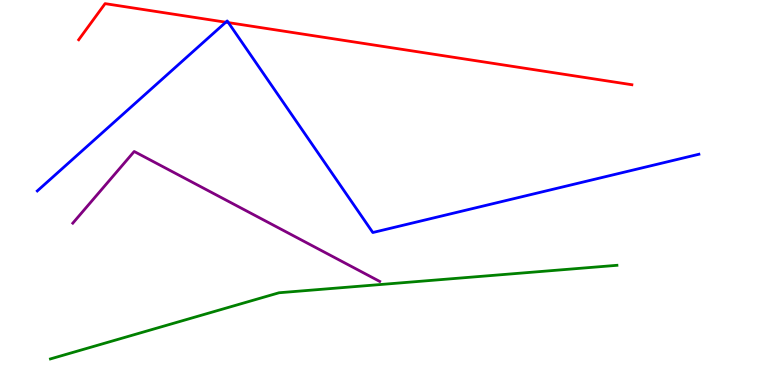[{'lines': ['blue', 'red'], 'intersections': [{'x': 2.91, 'y': 9.42}, {'x': 2.95, 'y': 9.41}]}, {'lines': ['green', 'red'], 'intersections': []}, {'lines': ['purple', 'red'], 'intersections': []}, {'lines': ['blue', 'green'], 'intersections': []}, {'lines': ['blue', 'purple'], 'intersections': []}, {'lines': ['green', 'purple'], 'intersections': []}]